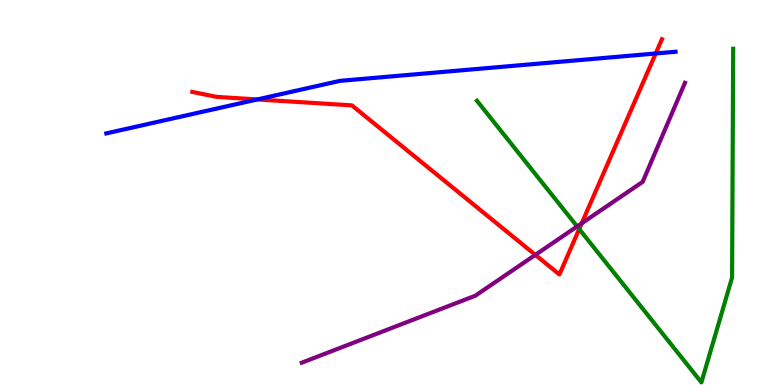[{'lines': ['blue', 'red'], 'intersections': [{'x': 3.32, 'y': 7.42}, {'x': 8.46, 'y': 8.61}]}, {'lines': ['green', 'red'], 'intersections': [{'x': 7.47, 'y': 4.05}]}, {'lines': ['purple', 'red'], 'intersections': [{'x': 6.91, 'y': 3.38}, {'x': 7.51, 'y': 4.2}]}, {'lines': ['blue', 'green'], 'intersections': []}, {'lines': ['blue', 'purple'], 'intersections': []}, {'lines': ['green', 'purple'], 'intersections': [{'x': 7.45, 'y': 4.12}]}]